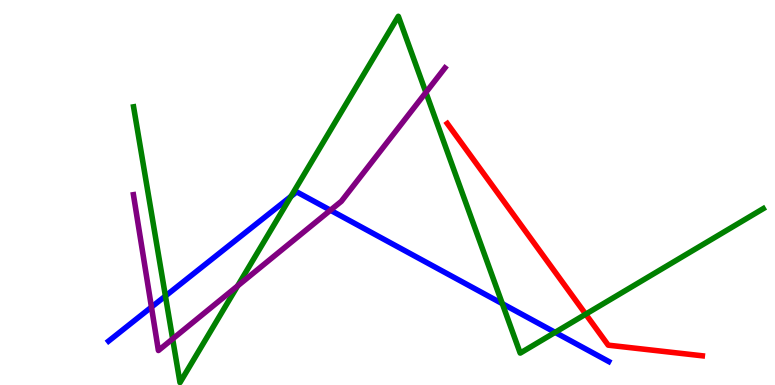[{'lines': ['blue', 'red'], 'intersections': []}, {'lines': ['green', 'red'], 'intersections': [{'x': 7.56, 'y': 1.84}]}, {'lines': ['purple', 'red'], 'intersections': []}, {'lines': ['blue', 'green'], 'intersections': [{'x': 2.13, 'y': 2.31}, {'x': 3.75, 'y': 4.9}, {'x': 6.48, 'y': 2.11}, {'x': 7.16, 'y': 1.37}]}, {'lines': ['blue', 'purple'], 'intersections': [{'x': 1.95, 'y': 2.02}, {'x': 4.26, 'y': 4.54}]}, {'lines': ['green', 'purple'], 'intersections': [{'x': 2.23, 'y': 1.2}, {'x': 3.07, 'y': 2.57}, {'x': 5.5, 'y': 7.6}]}]